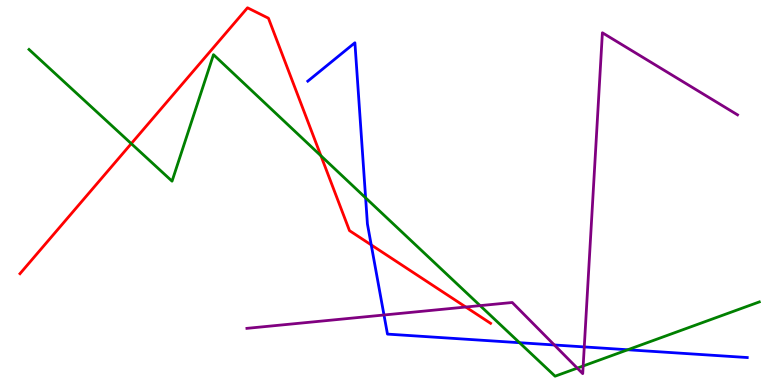[{'lines': ['blue', 'red'], 'intersections': [{'x': 4.79, 'y': 3.64}]}, {'lines': ['green', 'red'], 'intersections': [{'x': 1.69, 'y': 6.27}, {'x': 4.14, 'y': 5.95}]}, {'lines': ['purple', 'red'], 'intersections': [{'x': 6.01, 'y': 2.03}]}, {'lines': ['blue', 'green'], 'intersections': [{'x': 4.72, 'y': 4.86}, {'x': 6.7, 'y': 1.1}, {'x': 8.1, 'y': 0.915}]}, {'lines': ['blue', 'purple'], 'intersections': [{'x': 4.95, 'y': 1.82}, {'x': 7.15, 'y': 1.04}, {'x': 7.54, 'y': 0.989}]}, {'lines': ['green', 'purple'], 'intersections': [{'x': 6.19, 'y': 2.06}, {'x': 7.45, 'y': 0.438}, {'x': 7.52, 'y': 0.494}]}]